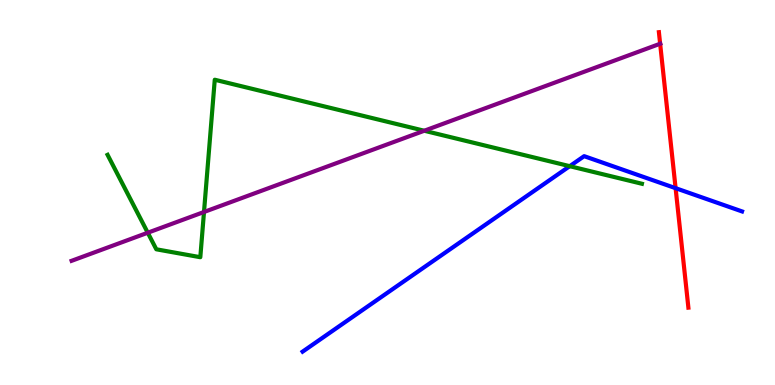[{'lines': ['blue', 'red'], 'intersections': [{'x': 8.72, 'y': 5.11}]}, {'lines': ['green', 'red'], 'intersections': []}, {'lines': ['purple', 'red'], 'intersections': [{'x': 8.52, 'y': 8.86}]}, {'lines': ['blue', 'green'], 'intersections': [{'x': 7.35, 'y': 5.68}]}, {'lines': ['blue', 'purple'], 'intersections': []}, {'lines': ['green', 'purple'], 'intersections': [{'x': 1.91, 'y': 3.96}, {'x': 2.63, 'y': 4.49}, {'x': 5.47, 'y': 6.6}]}]